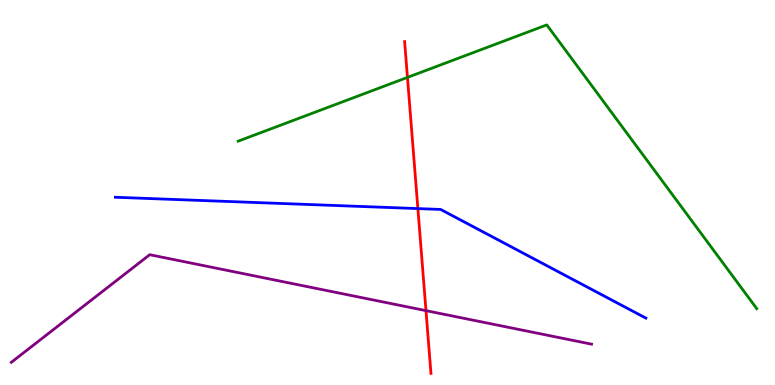[{'lines': ['blue', 'red'], 'intersections': [{'x': 5.39, 'y': 4.58}]}, {'lines': ['green', 'red'], 'intersections': [{'x': 5.26, 'y': 7.99}]}, {'lines': ['purple', 'red'], 'intersections': [{'x': 5.5, 'y': 1.93}]}, {'lines': ['blue', 'green'], 'intersections': []}, {'lines': ['blue', 'purple'], 'intersections': []}, {'lines': ['green', 'purple'], 'intersections': []}]